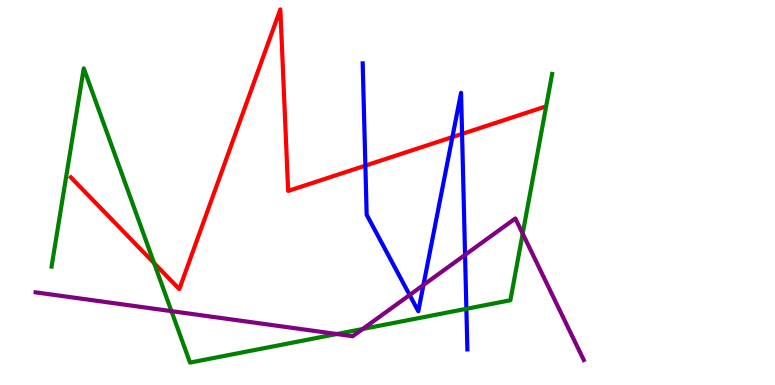[{'lines': ['blue', 'red'], 'intersections': [{'x': 4.71, 'y': 5.7}, {'x': 5.84, 'y': 6.44}, {'x': 5.96, 'y': 6.52}]}, {'lines': ['green', 'red'], 'intersections': [{'x': 1.99, 'y': 3.17}]}, {'lines': ['purple', 'red'], 'intersections': []}, {'lines': ['blue', 'green'], 'intersections': [{'x': 6.02, 'y': 1.98}]}, {'lines': ['blue', 'purple'], 'intersections': [{'x': 5.29, 'y': 2.34}, {'x': 5.46, 'y': 2.6}, {'x': 6.0, 'y': 3.38}]}, {'lines': ['green', 'purple'], 'intersections': [{'x': 2.21, 'y': 1.92}, {'x': 4.35, 'y': 1.32}, {'x': 4.68, 'y': 1.45}, {'x': 6.74, 'y': 3.93}]}]